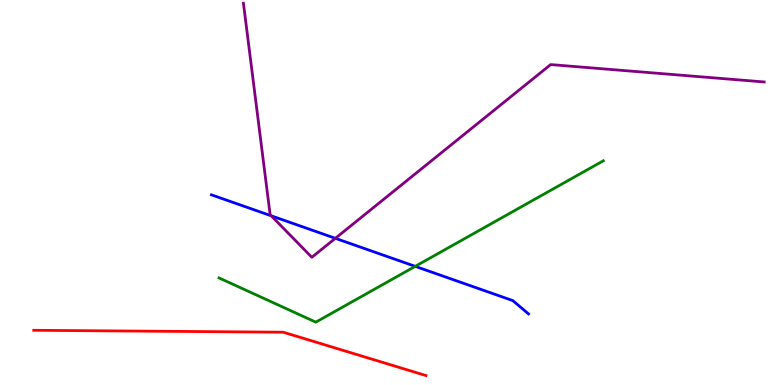[{'lines': ['blue', 'red'], 'intersections': []}, {'lines': ['green', 'red'], 'intersections': []}, {'lines': ['purple', 'red'], 'intersections': []}, {'lines': ['blue', 'green'], 'intersections': [{'x': 5.36, 'y': 3.08}]}, {'lines': ['blue', 'purple'], 'intersections': [{'x': 3.5, 'y': 4.39}, {'x': 4.33, 'y': 3.81}]}, {'lines': ['green', 'purple'], 'intersections': []}]